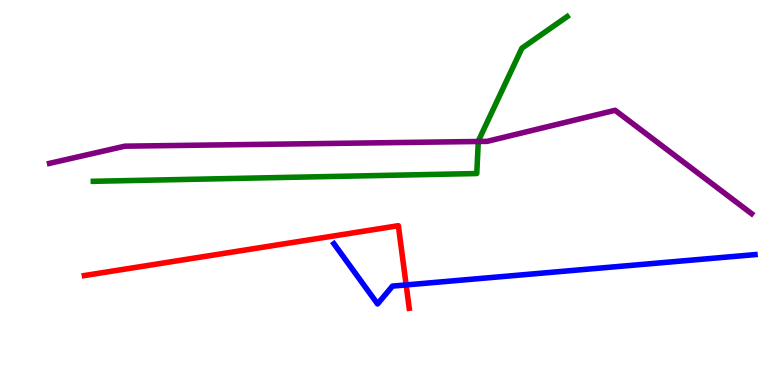[{'lines': ['blue', 'red'], 'intersections': [{'x': 5.24, 'y': 2.6}]}, {'lines': ['green', 'red'], 'intersections': []}, {'lines': ['purple', 'red'], 'intersections': []}, {'lines': ['blue', 'green'], 'intersections': []}, {'lines': ['blue', 'purple'], 'intersections': []}, {'lines': ['green', 'purple'], 'intersections': [{'x': 6.17, 'y': 6.33}]}]